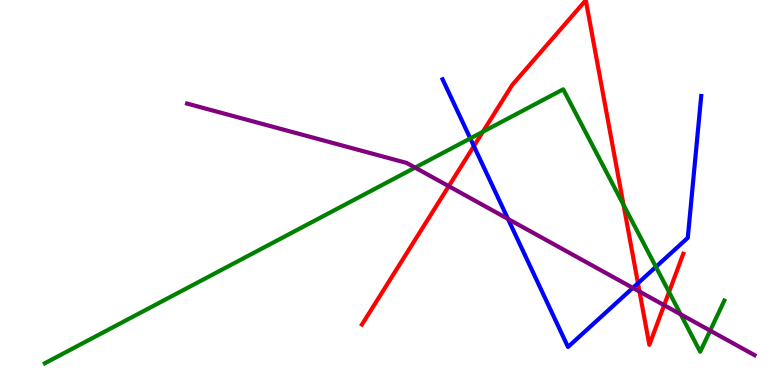[{'lines': ['blue', 'red'], 'intersections': [{'x': 6.11, 'y': 6.21}, {'x': 8.23, 'y': 2.64}]}, {'lines': ['green', 'red'], 'intersections': [{'x': 6.23, 'y': 6.58}, {'x': 8.05, 'y': 4.68}, {'x': 8.63, 'y': 2.42}]}, {'lines': ['purple', 'red'], 'intersections': [{'x': 5.79, 'y': 5.16}, {'x': 8.25, 'y': 2.43}, {'x': 8.57, 'y': 2.07}]}, {'lines': ['blue', 'green'], 'intersections': [{'x': 6.07, 'y': 6.4}, {'x': 8.46, 'y': 3.07}]}, {'lines': ['blue', 'purple'], 'intersections': [{'x': 6.55, 'y': 4.31}, {'x': 8.17, 'y': 2.52}]}, {'lines': ['green', 'purple'], 'intersections': [{'x': 5.36, 'y': 5.65}, {'x': 8.78, 'y': 1.84}, {'x': 9.16, 'y': 1.41}]}]